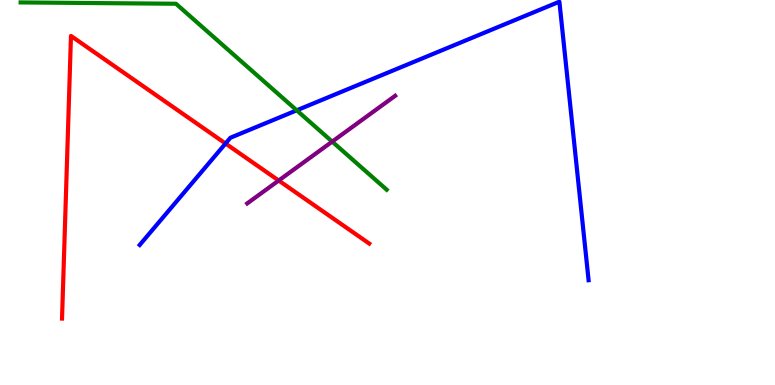[{'lines': ['blue', 'red'], 'intersections': [{'x': 2.91, 'y': 6.27}]}, {'lines': ['green', 'red'], 'intersections': []}, {'lines': ['purple', 'red'], 'intersections': [{'x': 3.6, 'y': 5.31}]}, {'lines': ['blue', 'green'], 'intersections': [{'x': 3.83, 'y': 7.13}]}, {'lines': ['blue', 'purple'], 'intersections': []}, {'lines': ['green', 'purple'], 'intersections': [{'x': 4.29, 'y': 6.32}]}]